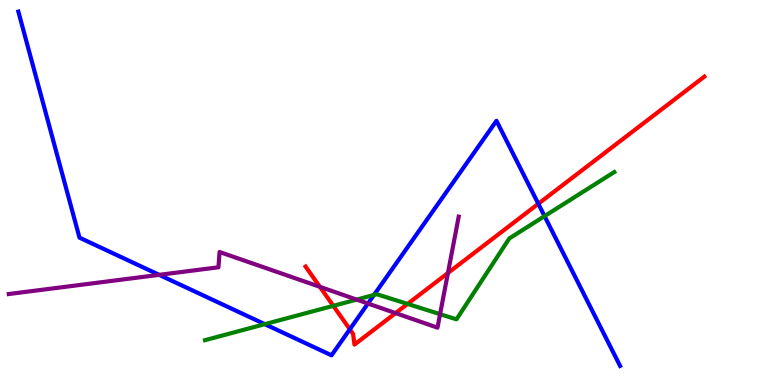[{'lines': ['blue', 'red'], 'intersections': [{'x': 4.51, 'y': 1.45}, {'x': 6.95, 'y': 4.71}]}, {'lines': ['green', 'red'], 'intersections': [{'x': 4.3, 'y': 2.06}, {'x': 5.26, 'y': 2.11}]}, {'lines': ['purple', 'red'], 'intersections': [{'x': 4.13, 'y': 2.55}, {'x': 5.1, 'y': 1.87}, {'x': 5.78, 'y': 2.91}]}, {'lines': ['blue', 'green'], 'intersections': [{'x': 3.42, 'y': 1.58}, {'x': 4.83, 'y': 2.34}, {'x': 7.03, 'y': 4.39}]}, {'lines': ['blue', 'purple'], 'intersections': [{'x': 2.05, 'y': 2.86}, {'x': 4.75, 'y': 2.12}]}, {'lines': ['green', 'purple'], 'intersections': [{'x': 4.6, 'y': 2.22}, {'x': 5.68, 'y': 1.84}]}]